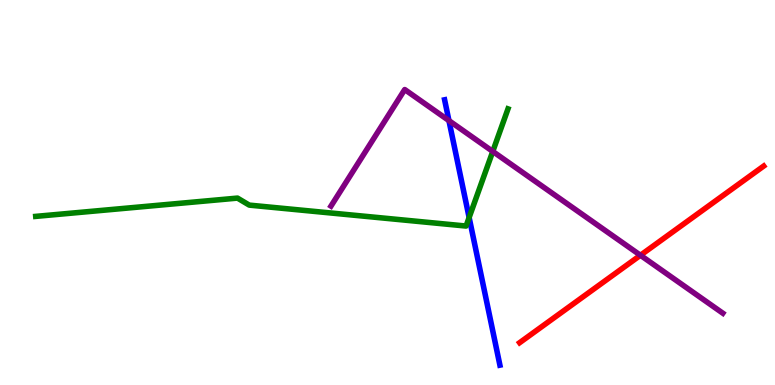[{'lines': ['blue', 'red'], 'intersections': []}, {'lines': ['green', 'red'], 'intersections': []}, {'lines': ['purple', 'red'], 'intersections': [{'x': 8.26, 'y': 3.37}]}, {'lines': ['blue', 'green'], 'intersections': [{'x': 6.05, 'y': 4.35}]}, {'lines': ['blue', 'purple'], 'intersections': [{'x': 5.79, 'y': 6.87}]}, {'lines': ['green', 'purple'], 'intersections': [{'x': 6.36, 'y': 6.07}]}]